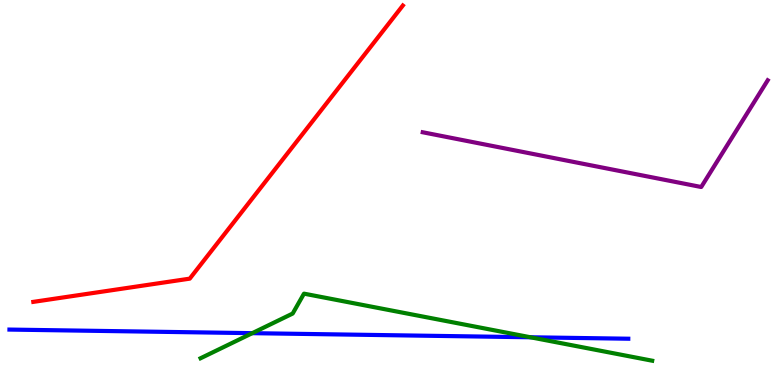[{'lines': ['blue', 'red'], 'intersections': []}, {'lines': ['green', 'red'], 'intersections': []}, {'lines': ['purple', 'red'], 'intersections': []}, {'lines': ['blue', 'green'], 'intersections': [{'x': 3.26, 'y': 1.35}, {'x': 6.85, 'y': 1.24}]}, {'lines': ['blue', 'purple'], 'intersections': []}, {'lines': ['green', 'purple'], 'intersections': []}]